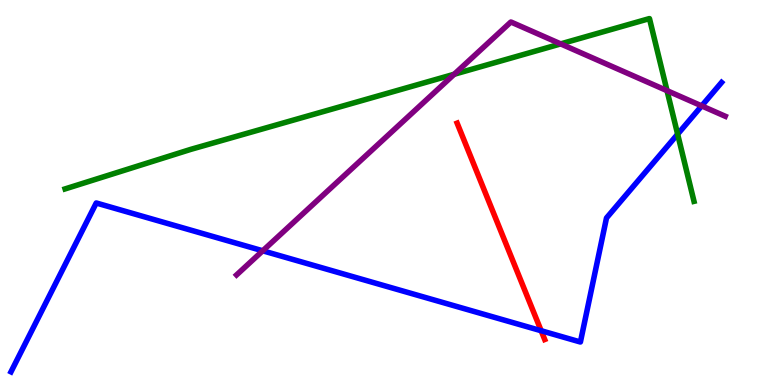[{'lines': ['blue', 'red'], 'intersections': [{'x': 6.98, 'y': 1.41}]}, {'lines': ['green', 'red'], 'intersections': []}, {'lines': ['purple', 'red'], 'intersections': []}, {'lines': ['blue', 'green'], 'intersections': [{'x': 8.74, 'y': 6.51}]}, {'lines': ['blue', 'purple'], 'intersections': [{'x': 3.39, 'y': 3.49}, {'x': 9.05, 'y': 7.25}]}, {'lines': ['green', 'purple'], 'intersections': [{'x': 5.86, 'y': 8.07}, {'x': 7.23, 'y': 8.86}, {'x': 8.61, 'y': 7.65}]}]